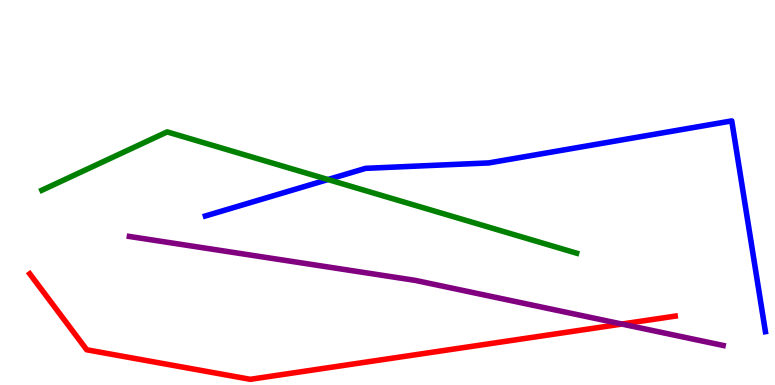[{'lines': ['blue', 'red'], 'intersections': []}, {'lines': ['green', 'red'], 'intersections': []}, {'lines': ['purple', 'red'], 'intersections': [{'x': 8.02, 'y': 1.58}]}, {'lines': ['blue', 'green'], 'intersections': [{'x': 4.23, 'y': 5.34}]}, {'lines': ['blue', 'purple'], 'intersections': []}, {'lines': ['green', 'purple'], 'intersections': []}]